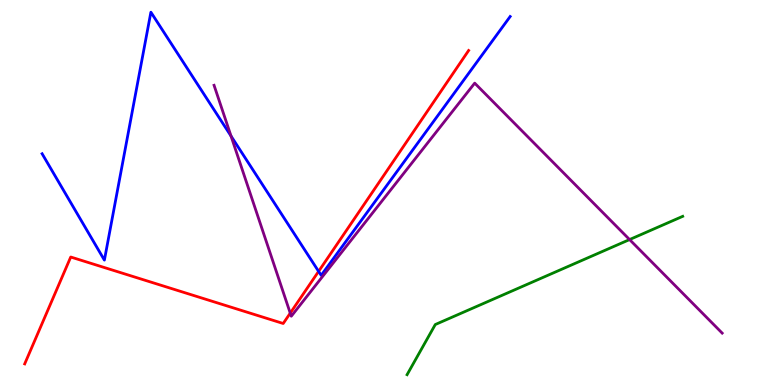[{'lines': ['blue', 'red'], 'intersections': [{'x': 4.11, 'y': 2.95}]}, {'lines': ['green', 'red'], 'intersections': []}, {'lines': ['purple', 'red'], 'intersections': [{'x': 3.75, 'y': 1.87}]}, {'lines': ['blue', 'green'], 'intersections': []}, {'lines': ['blue', 'purple'], 'intersections': [{'x': 2.98, 'y': 6.47}]}, {'lines': ['green', 'purple'], 'intersections': [{'x': 8.12, 'y': 3.78}]}]